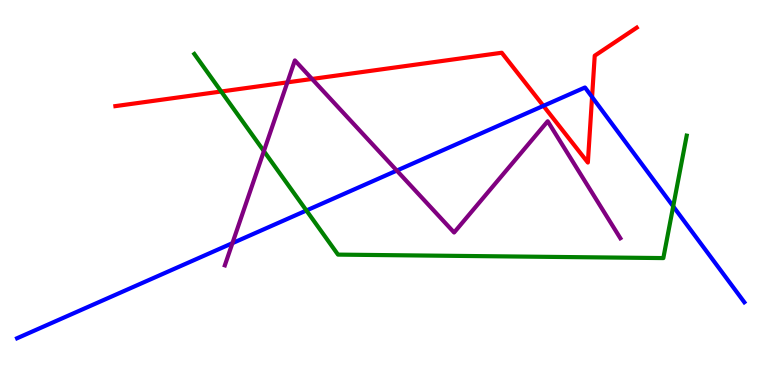[{'lines': ['blue', 'red'], 'intersections': [{'x': 7.01, 'y': 7.25}, {'x': 7.64, 'y': 7.48}]}, {'lines': ['green', 'red'], 'intersections': [{'x': 2.85, 'y': 7.62}]}, {'lines': ['purple', 'red'], 'intersections': [{'x': 3.71, 'y': 7.86}, {'x': 4.03, 'y': 7.95}]}, {'lines': ['blue', 'green'], 'intersections': [{'x': 3.95, 'y': 4.53}, {'x': 8.69, 'y': 4.64}]}, {'lines': ['blue', 'purple'], 'intersections': [{'x': 3.0, 'y': 3.68}, {'x': 5.12, 'y': 5.57}]}, {'lines': ['green', 'purple'], 'intersections': [{'x': 3.4, 'y': 6.08}]}]